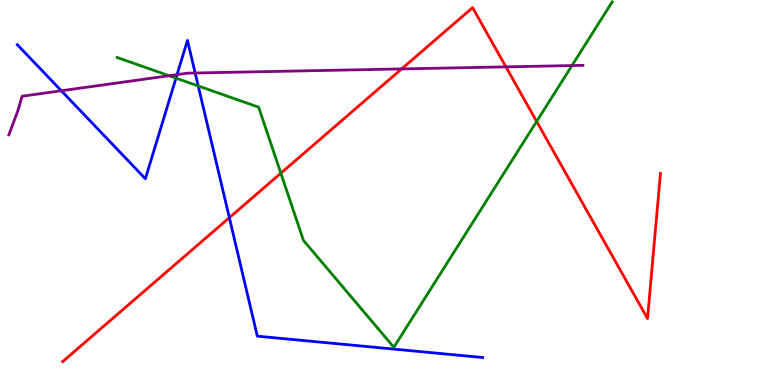[{'lines': ['blue', 'red'], 'intersections': [{'x': 2.96, 'y': 4.35}]}, {'lines': ['green', 'red'], 'intersections': [{'x': 3.62, 'y': 5.5}, {'x': 6.92, 'y': 6.85}]}, {'lines': ['purple', 'red'], 'intersections': [{'x': 5.18, 'y': 8.21}, {'x': 6.53, 'y': 8.26}]}, {'lines': ['blue', 'green'], 'intersections': [{'x': 2.27, 'y': 7.97}, {'x': 2.56, 'y': 7.77}]}, {'lines': ['blue', 'purple'], 'intersections': [{'x': 0.791, 'y': 7.64}, {'x': 2.28, 'y': 8.06}, {'x': 2.52, 'y': 8.1}]}, {'lines': ['green', 'purple'], 'intersections': [{'x': 2.18, 'y': 8.03}, {'x': 7.38, 'y': 8.3}]}]